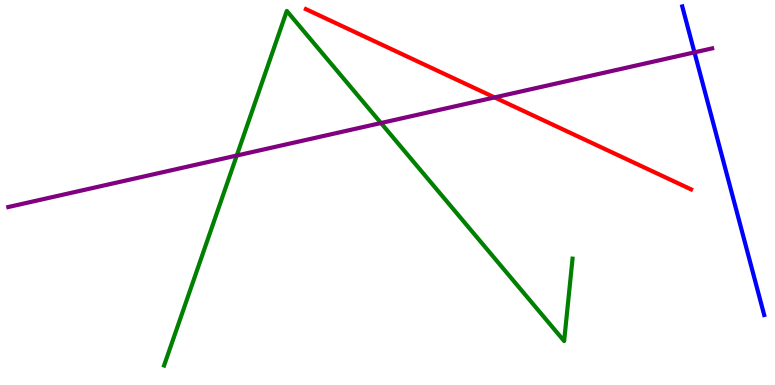[{'lines': ['blue', 'red'], 'intersections': []}, {'lines': ['green', 'red'], 'intersections': []}, {'lines': ['purple', 'red'], 'intersections': [{'x': 6.38, 'y': 7.47}]}, {'lines': ['blue', 'green'], 'intersections': []}, {'lines': ['blue', 'purple'], 'intersections': [{'x': 8.96, 'y': 8.64}]}, {'lines': ['green', 'purple'], 'intersections': [{'x': 3.05, 'y': 5.96}, {'x': 4.92, 'y': 6.8}]}]